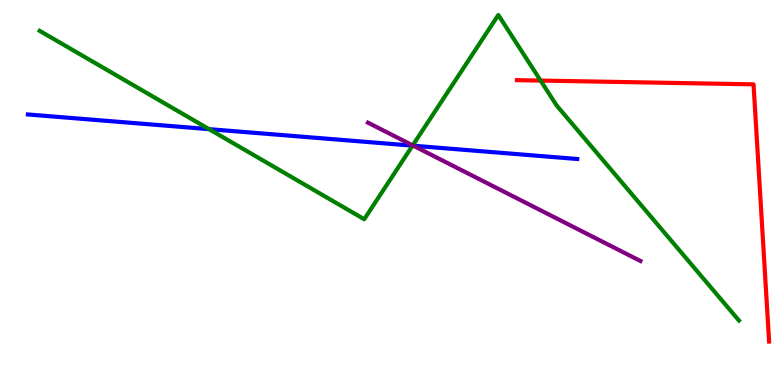[{'lines': ['blue', 'red'], 'intersections': []}, {'lines': ['green', 'red'], 'intersections': [{'x': 6.98, 'y': 7.91}]}, {'lines': ['purple', 'red'], 'intersections': []}, {'lines': ['blue', 'green'], 'intersections': [{'x': 2.7, 'y': 6.65}, {'x': 5.32, 'y': 6.22}]}, {'lines': ['blue', 'purple'], 'intersections': [{'x': 5.33, 'y': 6.22}]}, {'lines': ['green', 'purple'], 'intersections': [{'x': 5.33, 'y': 6.22}]}]